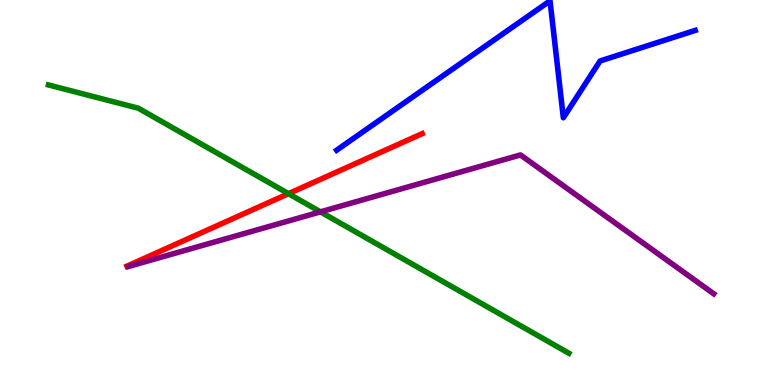[{'lines': ['blue', 'red'], 'intersections': []}, {'lines': ['green', 'red'], 'intersections': [{'x': 3.72, 'y': 4.97}]}, {'lines': ['purple', 'red'], 'intersections': []}, {'lines': ['blue', 'green'], 'intersections': []}, {'lines': ['blue', 'purple'], 'intersections': []}, {'lines': ['green', 'purple'], 'intersections': [{'x': 4.13, 'y': 4.5}]}]